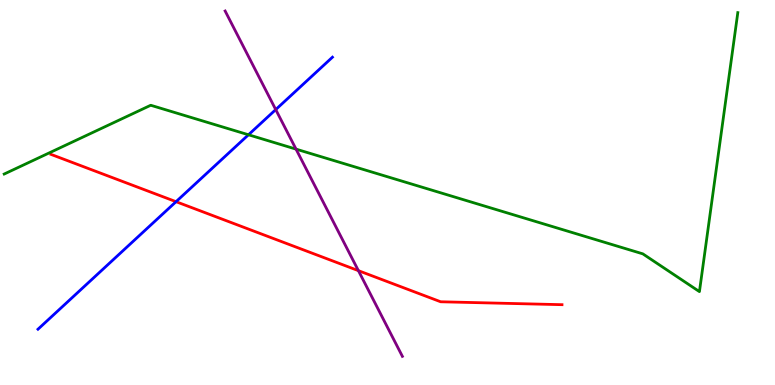[{'lines': ['blue', 'red'], 'intersections': [{'x': 2.27, 'y': 4.76}]}, {'lines': ['green', 'red'], 'intersections': []}, {'lines': ['purple', 'red'], 'intersections': [{'x': 4.62, 'y': 2.97}]}, {'lines': ['blue', 'green'], 'intersections': [{'x': 3.21, 'y': 6.5}]}, {'lines': ['blue', 'purple'], 'intersections': [{'x': 3.56, 'y': 7.15}]}, {'lines': ['green', 'purple'], 'intersections': [{'x': 3.82, 'y': 6.13}]}]